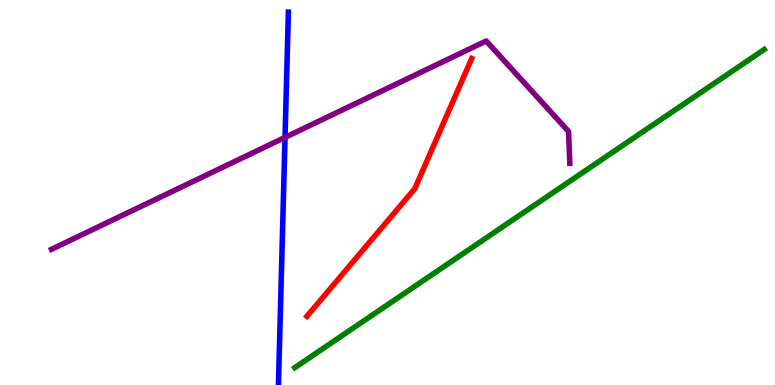[{'lines': ['blue', 'red'], 'intersections': []}, {'lines': ['green', 'red'], 'intersections': []}, {'lines': ['purple', 'red'], 'intersections': []}, {'lines': ['blue', 'green'], 'intersections': []}, {'lines': ['blue', 'purple'], 'intersections': [{'x': 3.68, 'y': 6.43}]}, {'lines': ['green', 'purple'], 'intersections': []}]